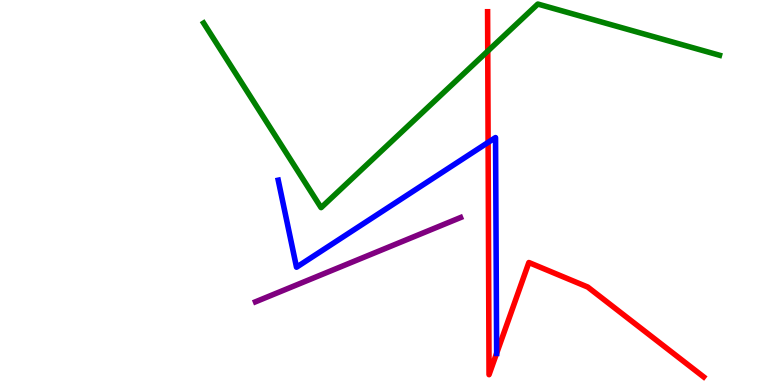[{'lines': ['blue', 'red'], 'intersections': [{'x': 6.3, 'y': 6.3}, {'x': 6.41, 'y': 0.824}]}, {'lines': ['green', 'red'], 'intersections': [{'x': 6.29, 'y': 8.67}]}, {'lines': ['purple', 'red'], 'intersections': []}, {'lines': ['blue', 'green'], 'intersections': []}, {'lines': ['blue', 'purple'], 'intersections': []}, {'lines': ['green', 'purple'], 'intersections': []}]